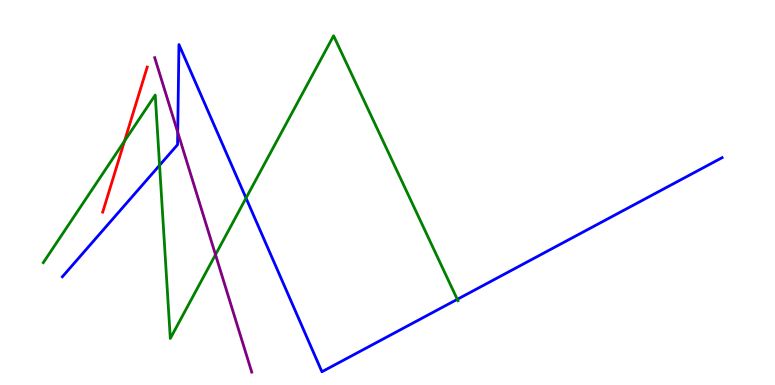[{'lines': ['blue', 'red'], 'intersections': []}, {'lines': ['green', 'red'], 'intersections': [{'x': 1.61, 'y': 6.34}]}, {'lines': ['purple', 'red'], 'intersections': []}, {'lines': ['blue', 'green'], 'intersections': [{'x': 2.06, 'y': 5.71}, {'x': 3.17, 'y': 4.86}, {'x': 5.9, 'y': 2.23}]}, {'lines': ['blue', 'purple'], 'intersections': [{'x': 2.29, 'y': 6.56}]}, {'lines': ['green', 'purple'], 'intersections': [{'x': 2.78, 'y': 3.38}]}]